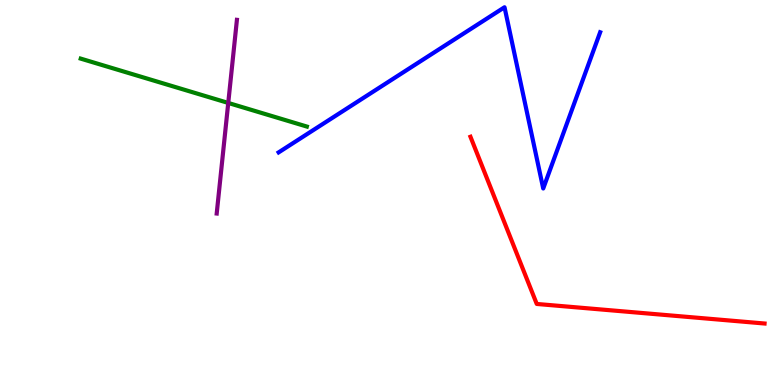[{'lines': ['blue', 'red'], 'intersections': []}, {'lines': ['green', 'red'], 'intersections': []}, {'lines': ['purple', 'red'], 'intersections': []}, {'lines': ['blue', 'green'], 'intersections': []}, {'lines': ['blue', 'purple'], 'intersections': []}, {'lines': ['green', 'purple'], 'intersections': [{'x': 2.95, 'y': 7.33}]}]